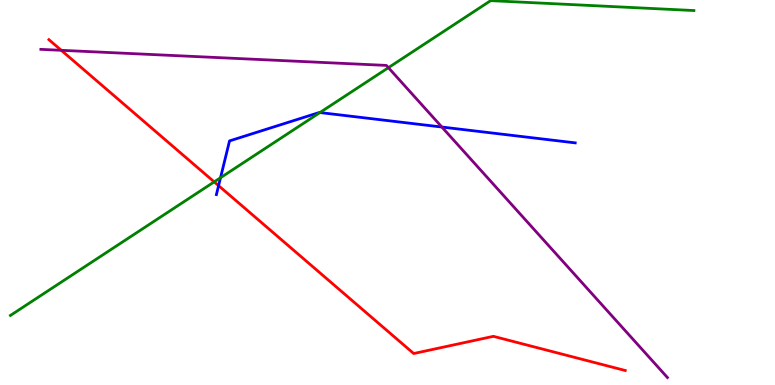[{'lines': ['blue', 'red'], 'intersections': [{'x': 2.82, 'y': 5.18}]}, {'lines': ['green', 'red'], 'intersections': [{'x': 2.76, 'y': 5.28}]}, {'lines': ['purple', 'red'], 'intersections': [{'x': 0.791, 'y': 8.69}]}, {'lines': ['blue', 'green'], 'intersections': [{'x': 2.85, 'y': 5.38}, {'x': 4.13, 'y': 7.08}]}, {'lines': ['blue', 'purple'], 'intersections': [{'x': 5.7, 'y': 6.7}]}, {'lines': ['green', 'purple'], 'intersections': [{'x': 5.01, 'y': 8.24}]}]